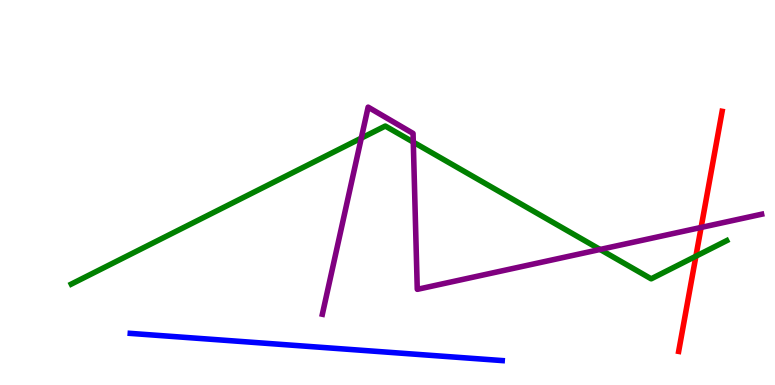[{'lines': ['blue', 'red'], 'intersections': []}, {'lines': ['green', 'red'], 'intersections': [{'x': 8.98, 'y': 3.35}]}, {'lines': ['purple', 'red'], 'intersections': [{'x': 9.05, 'y': 4.09}]}, {'lines': ['blue', 'green'], 'intersections': []}, {'lines': ['blue', 'purple'], 'intersections': []}, {'lines': ['green', 'purple'], 'intersections': [{'x': 4.66, 'y': 6.41}, {'x': 5.33, 'y': 6.31}, {'x': 7.74, 'y': 3.52}]}]